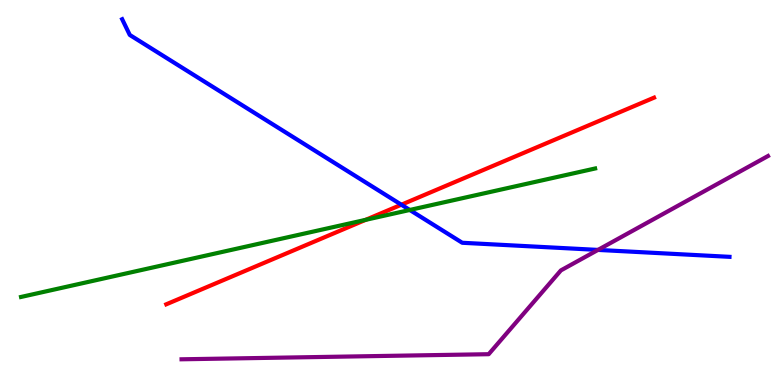[{'lines': ['blue', 'red'], 'intersections': [{'x': 5.18, 'y': 4.68}]}, {'lines': ['green', 'red'], 'intersections': [{'x': 4.72, 'y': 4.29}]}, {'lines': ['purple', 'red'], 'intersections': []}, {'lines': ['blue', 'green'], 'intersections': [{'x': 5.29, 'y': 4.55}]}, {'lines': ['blue', 'purple'], 'intersections': [{'x': 7.72, 'y': 3.51}]}, {'lines': ['green', 'purple'], 'intersections': []}]